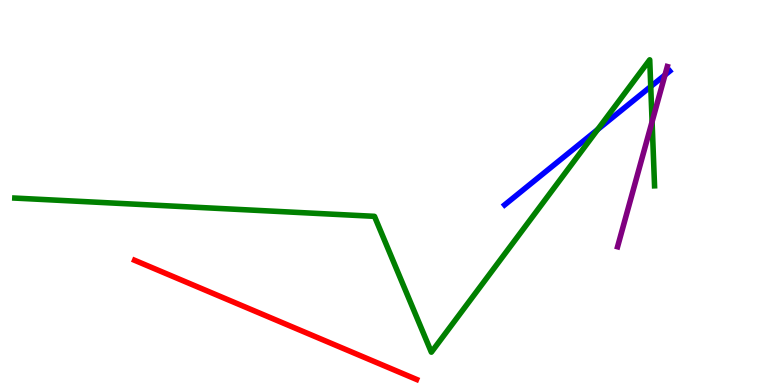[{'lines': ['blue', 'red'], 'intersections': []}, {'lines': ['green', 'red'], 'intersections': []}, {'lines': ['purple', 'red'], 'intersections': []}, {'lines': ['blue', 'green'], 'intersections': [{'x': 7.71, 'y': 6.64}, {'x': 8.4, 'y': 7.75}]}, {'lines': ['blue', 'purple'], 'intersections': [{'x': 8.58, 'y': 8.05}]}, {'lines': ['green', 'purple'], 'intersections': [{'x': 8.41, 'y': 6.84}]}]